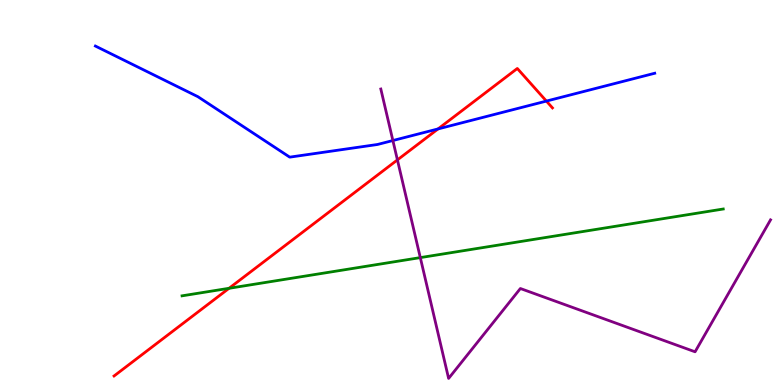[{'lines': ['blue', 'red'], 'intersections': [{'x': 5.65, 'y': 6.65}, {'x': 7.05, 'y': 7.37}]}, {'lines': ['green', 'red'], 'intersections': [{'x': 2.96, 'y': 2.51}]}, {'lines': ['purple', 'red'], 'intersections': [{'x': 5.13, 'y': 5.85}]}, {'lines': ['blue', 'green'], 'intersections': []}, {'lines': ['blue', 'purple'], 'intersections': [{'x': 5.07, 'y': 6.35}]}, {'lines': ['green', 'purple'], 'intersections': [{'x': 5.42, 'y': 3.31}]}]